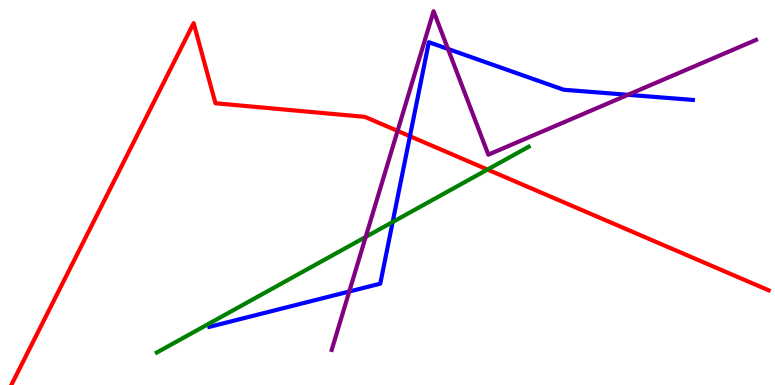[{'lines': ['blue', 'red'], 'intersections': [{'x': 5.29, 'y': 6.46}]}, {'lines': ['green', 'red'], 'intersections': [{'x': 6.29, 'y': 5.6}]}, {'lines': ['purple', 'red'], 'intersections': [{'x': 5.13, 'y': 6.6}]}, {'lines': ['blue', 'green'], 'intersections': [{'x': 5.07, 'y': 4.23}]}, {'lines': ['blue', 'purple'], 'intersections': [{'x': 4.51, 'y': 2.43}, {'x': 5.78, 'y': 8.73}, {'x': 8.1, 'y': 7.54}]}, {'lines': ['green', 'purple'], 'intersections': [{'x': 4.72, 'y': 3.85}]}]